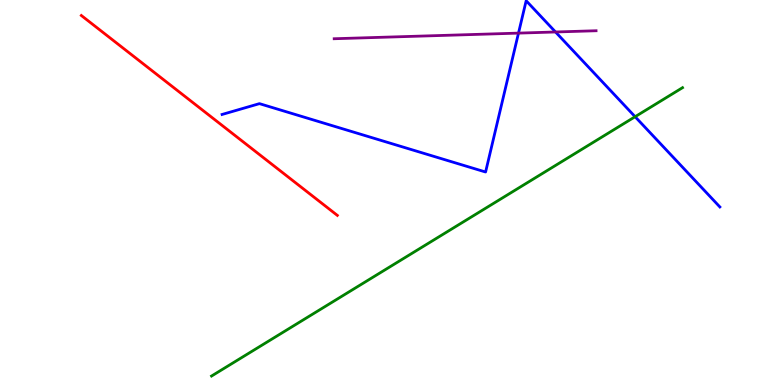[{'lines': ['blue', 'red'], 'intersections': []}, {'lines': ['green', 'red'], 'intersections': []}, {'lines': ['purple', 'red'], 'intersections': []}, {'lines': ['blue', 'green'], 'intersections': [{'x': 8.19, 'y': 6.97}]}, {'lines': ['blue', 'purple'], 'intersections': [{'x': 6.69, 'y': 9.14}, {'x': 7.17, 'y': 9.17}]}, {'lines': ['green', 'purple'], 'intersections': []}]